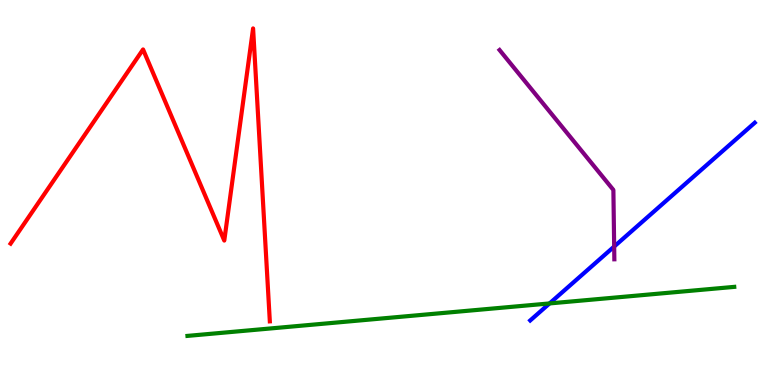[{'lines': ['blue', 'red'], 'intersections': []}, {'lines': ['green', 'red'], 'intersections': []}, {'lines': ['purple', 'red'], 'intersections': []}, {'lines': ['blue', 'green'], 'intersections': [{'x': 7.09, 'y': 2.12}]}, {'lines': ['blue', 'purple'], 'intersections': [{'x': 7.92, 'y': 3.6}]}, {'lines': ['green', 'purple'], 'intersections': []}]